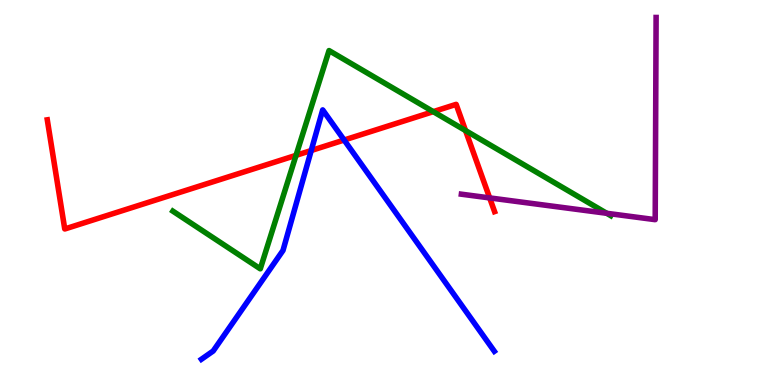[{'lines': ['blue', 'red'], 'intersections': [{'x': 4.02, 'y': 6.09}, {'x': 4.44, 'y': 6.36}]}, {'lines': ['green', 'red'], 'intersections': [{'x': 3.82, 'y': 5.97}, {'x': 5.59, 'y': 7.1}, {'x': 6.01, 'y': 6.61}]}, {'lines': ['purple', 'red'], 'intersections': [{'x': 6.32, 'y': 4.86}]}, {'lines': ['blue', 'green'], 'intersections': []}, {'lines': ['blue', 'purple'], 'intersections': []}, {'lines': ['green', 'purple'], 'intersections': [{'x': 7.83, 'y': 4.46}]}]